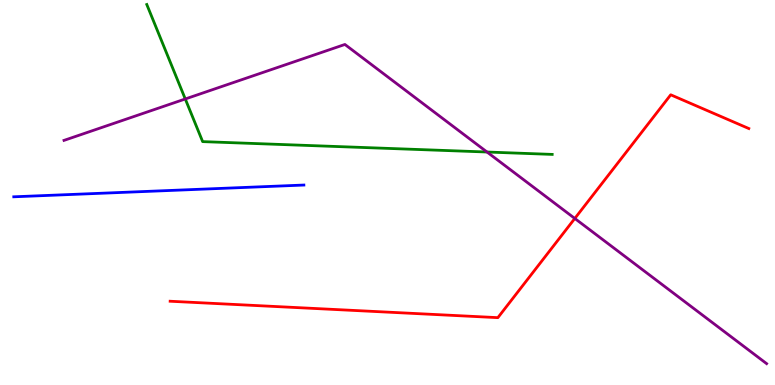[{'lines': ['blue', 'red'], 'intersections': []}, {'lines': ['green', 'red'], 'intersections': []}, {'lines': ['purple', 'red'], 'intersections': [{'x': 7.42, 'y': 4.33}]}, {'lines': ['blue', 'green'], 'intersections': []}, {'lines': ['blue', 'purple'], 'intersections': []}, {'lines': ['green', 'purple'], 'intersections': [{'x': 2.39, 'y': 7.43}, {'x': 6.28, 'y': 6.05}]}]